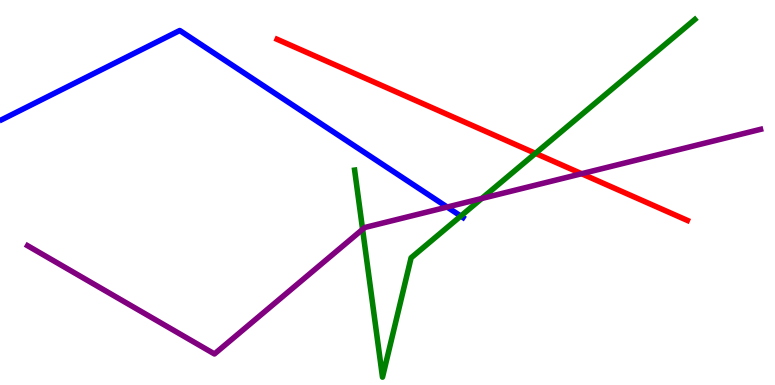[{'lines': ['blue', 'red'], 'intersections': []}, {'lines': ['green', 'red'], 'intersections': [{'x': 6.91, 'y': 6.02}]}, {'lines': ['purple', 'red'], 'intersections': [{'x': 7.5, 'y': 5.49}]}, {'lines': ['blue', 'green'], 'intersections': [{'x': 5.95, 'y': 4.39}]}, {'lines': ['blue', 'purple'], 'intersections': [{'x': 5.77, 'y': 4.62}]}, {'lines': ['green', 'purple'], 'intersections': [{'x': 4.68, 'y': 4.04}, {'x': 6.22, 'y': 4.84}]}]